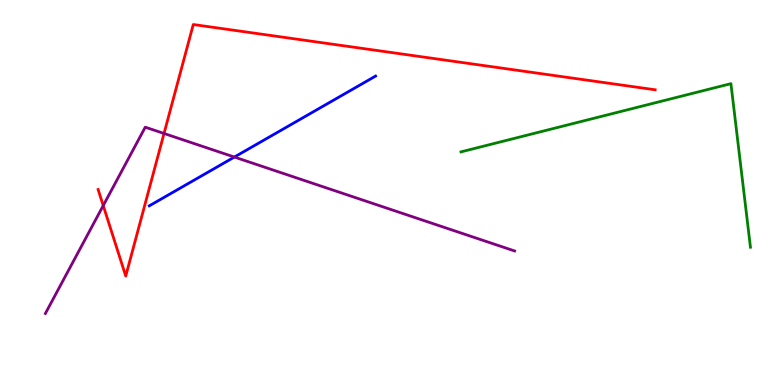[{'lines': ['blue', 'red'], 'intersections': []}, {'lines': ['green', 'red'], 'intersections': []}, {'lines': ['purple', 'red'], 'intersections': [{'x': 1.33, 'y': 4.66}, {'x': 2.12, 'y': 6.53}]}, {'lines': ['blue', 'green'], 'intersections': []}, {'lines': ['blue', 'purple'], 'intersections': [{'x': 3.02, 'y': 5.92}]}, {'lines': ['green', 'purple'], 'intersections': []}]